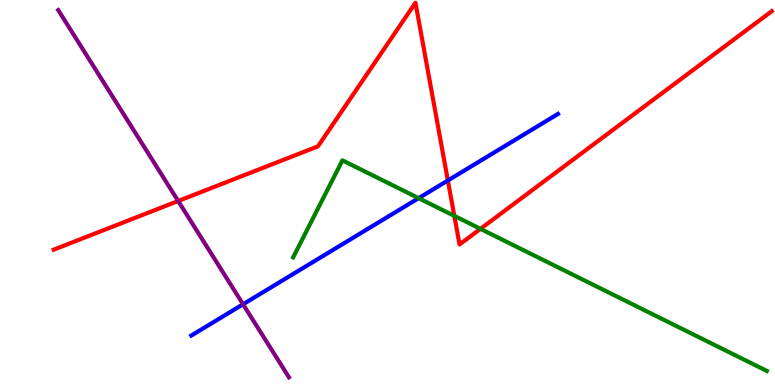[{'lines': ['blue', 'red'], 'intersections': [{'x': 5.78, 'y': 5.31}]}, {'lines': ['green', 'red'], 'intersections': [{'x': 5.86, 'y': 4.39}, {'x': 6.2, 'y': 4.06}]}, {'lines': ['purple', 'red'], 'intersections': [{'x': 2.3, 'y': 4.78}]}, {'lines': ['blue', 'green'], 'intersections': [{'x': 5.4, 'y': 4.85}]}, {'lines': ['blue', 'purple'], 'intersections': [{'x': 3.14, 'y': 2.1}]}, {'lines': ['green', 'purple'], 'intersections': []}]